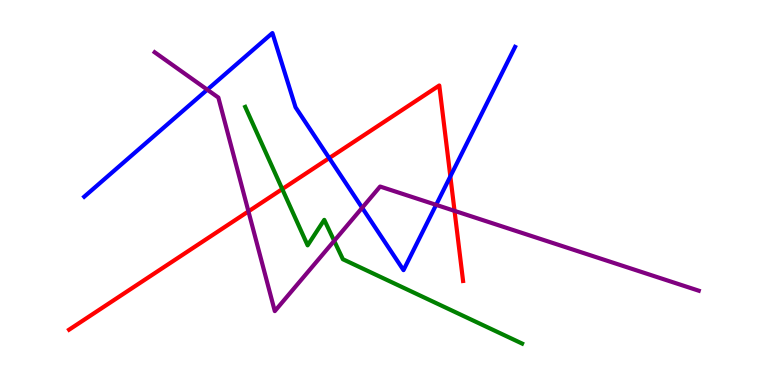[{'lines': ['blue', 'red'], 'intersections': [{'x': 4.25, 'y': 5.89}, {'x': 5.81, 'y': 5.42}]}, {'lines': ['green', 'red'], 'intersections': [{'x': 3.64, 'y': 5.09}]}, {'lines': ['purple', 'red'], 'intersections': [{'x': 3.21, 'y': 4.51}, {'x': 5.87, 'y': 4.52}]}, {'lines': ['blue', 'green'], 'intersections': []}, {'lines': ['blue', 'purple'], 'intersections': [{'x': 2.67, 'y': 7.67}, {'x': 4.67, 'y': 4.6}, {'x': 5.63, 'y': 4.68}]}, {'lines': ['green', 'purple'], 'intersections': [{'x': 4.31, 'y': 3.74}]}]